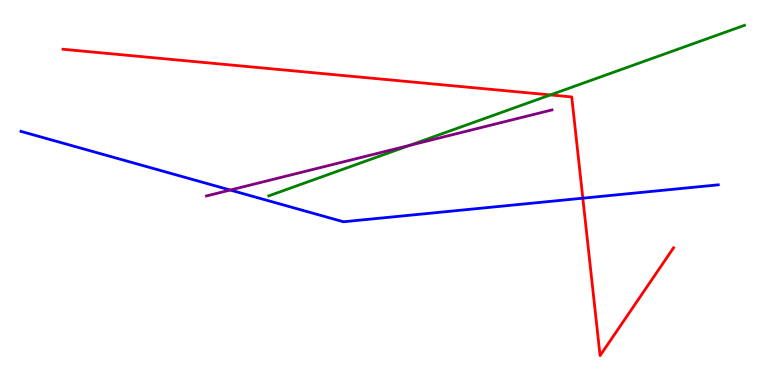[{'lines': ['blue', 'red'], 'intersections': [{'x': 7.52, 'y': 4.85}]}, {'lines': ['green', 'red'], 'intersections': [{'x': 7.1, 'y': 7.53}]}, {'lines': ['purple', 'red'], 'intersections': []}, {'lines': ['blue', 'green'], 'intersections': []}, {'lines': ['blue', 'purple'], 'intersections': [{'x': 2.97, 'y': 5.06}]}, {'lines': ['green', 'purple'], 'intersections': [{'x': 5.29, 'y': 6.22}]}]